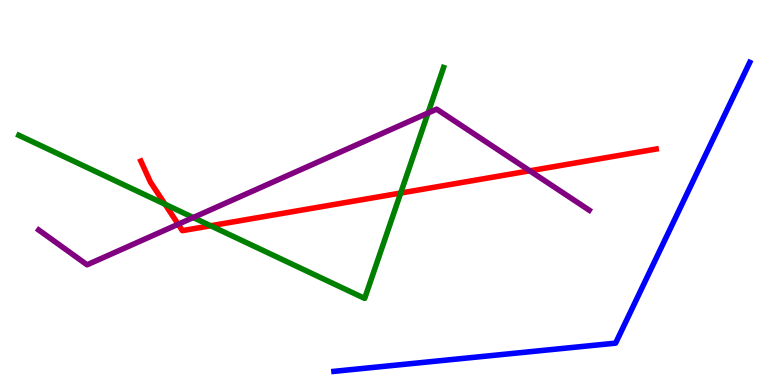[{'lines': ['blue', 'red'], 'intersections': []}, {'lines': ['green', 'red'], 'intersections': [{'x': 2.13, 'y': 4.7}, {'x': 2.72, 'y': 4.14}, {'x': 5.17, 'y': 4.99}]}, {'lines': ['purple', 'red'], 'intersections': [{'x': 2.3, 'y': 4.18}, {'x': 6.84, 'y': 5.56}]}, {'lines': ['blue', 'green'], 'intersections': []}, {'lines': ['blue', 'purple'], 'intersections': []}, {'lines': ['green', 'purple'], 'intersections': [{'x': 2.49, 'y': 4.35}, {'x': 5.52, 'y': 7.06}]}]